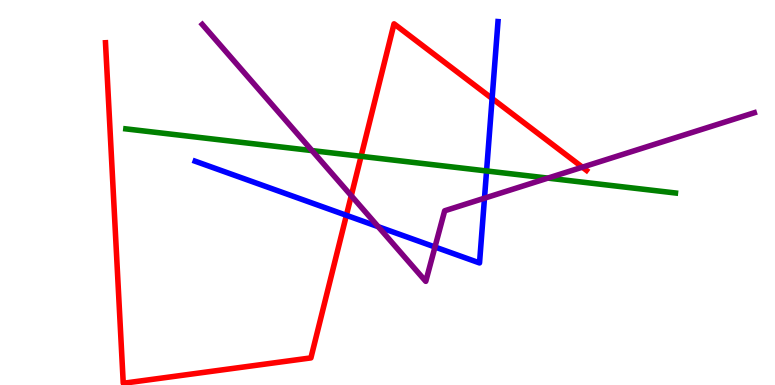[{'lines': ['blue', 'red'], 'intersections': [{'x': 4.47, 'y': 4.41}, {'x': 6.35, 'y': 7.44}]}, {'lines': ['green', 'red'], 'intersections': [{'x': 4.66, 'y': 5.94}]}, {'lines': ['purple', 'red'], 'intersections': [{'x': 4.53, 'y': 4.92}, {'x': 7.51, 'y': 5.66}]}, {'lines': ['blue', 'green'], 'intersections': [{'x': 6.28, 'y': 5.56}]}, {'lines': ['blue', 'purple'], 'intersections': [{'x': 4.88, 'y': 4.11}, {'x': 5.61, 'y': 3.58}, {'x': 6.25, 'y': 4.85}]}, {'lines': ['green', 'purple'], 'intersections': [{'x': 4.03, 'y': 6.09}, {'x': 7.07, 'y': 5.37}]}]